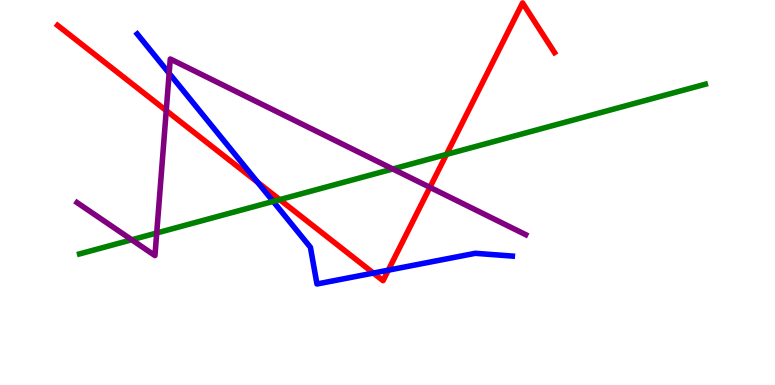[{'lines': ['blue', 'red'], 'intersections': [{'x': 3.32, 'y': 5.27}, {'x': 4.82, 'y': 2.91}, {'x': 5.01, 'y': 2.98}]}, {'lines': ['green', 'red'], 'intersections': [{'x': 3.61, 'y': 4.81}, {'x': 5.76, 'y': 5.99}]}, {'lines': ['purple', 'red'], 'intersections': [{'x': 2.15, 'y': 7.13}, {'x': 5.55, 'y': 5.13}]}, {'lines': ['blue', 'green'], 'intersections': [{'x': 3.52, 'y': 4.77}]}, {'lines': ['blue', 'purple'], 'intersections': [{'x': 2.18, 'y': 8.1}]}, {'lines': ['green', 'purple'], 'intersections': [{'x': 1.7, 'y': 3.77}, {'x': 2.02, 'y': 3.95}, {'x': 5.07, 'y': 5.61}]}]